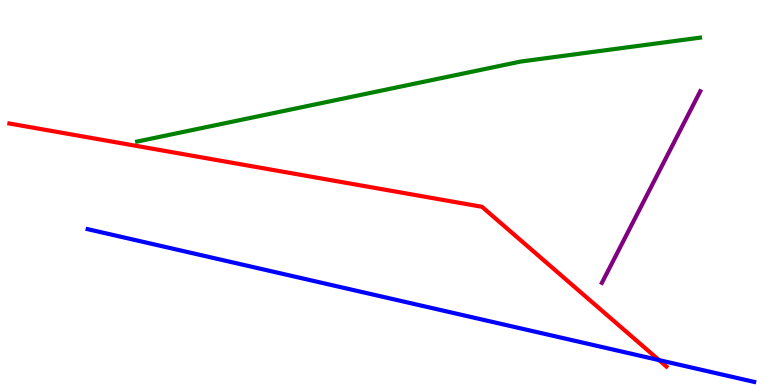[{'lines': ['blue', 'red'], 'intersections': [{'x': 8.5, 'y': 0.647}]}, {'lines': ['green', 'red'], 'intersections': []}, {'lines': ['purple', 'red'], 'intersections': []}, {'lines': ['blue', 'green'], 'intersections': []}, {'lines': ['blue', 'purple'], 'intersections': []}, {'lines': ['green', 'purple'], 'intersections': []}]